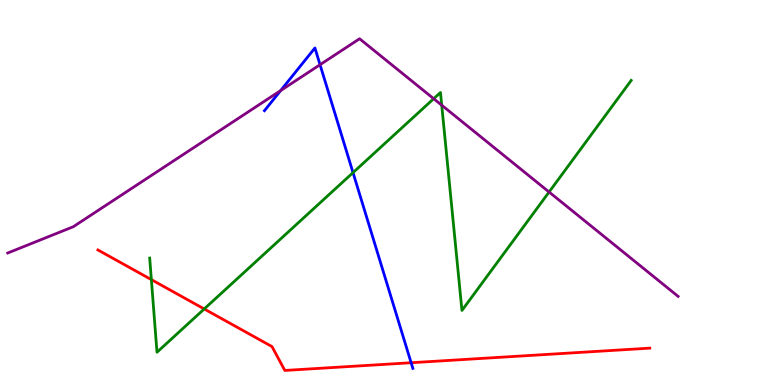[{'lines': ['blue', 'red'], 'intersections': [{'x': 5.3, 'y': 0.578}]}, {'lines': ['green', 'red'], 'intersections': [{'x': 1.95, 'y': 2.74}, {'x': 2.64, 'y': 1.98}]}, {'lines': ['purple', 'red'], 'intersections': []}, {'lines': ['blue', 'green'], 'intersections': [{'x': 4.56, 'y': 5.52}]}, {'lines': ['blue', 'purple'], 'intersections': [{'x': 3.62, 'y': 7.65}, {'x': 4.13, 'y': 8.32}]}, {'lines': ['green', 'purple'], 'intersections': [{'x': 5.6, 'y': 7.44}, {'x': 5.7, 'y': 7.27}, {'x': 7.08, 'y': 5.01}]}]